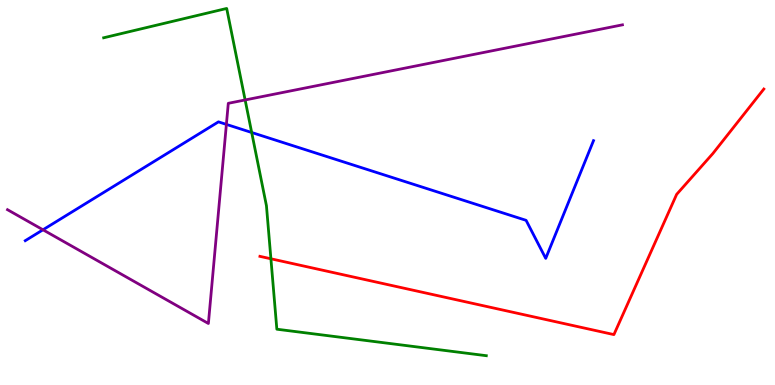[{'lines': ['blue', 'red'], 'intersections': []}, {'lines': ['green', 'red'], 'intersections': [{'x': 3.5, 'y': 3.28}]}, {'lines': ['purple', 'red'], 'intersections': []}, {'lines': ['blue', 'green'], 'intersections': [{'x': 3.25, 'y': 6.56}]}, {'lines': ['blue', 'purple'], 'intersections': [{'x': 0.555, 'y': 4.03}, {'x': 2.92, 'y': 6.77}]}, {'lines': ['green', 'purple'], 'intersections': [{'x': 3.16, 'y': 7.4}]}]